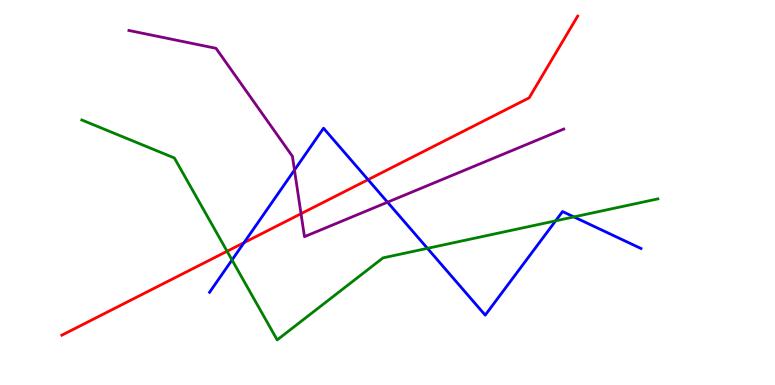[{'lines': ['blue', 'red'], 'intersections': [{'x': 3.15, 'y': 3.7}, {'x': 4.75, 'y': 5.33}]}, {'lines': ['green', 'red'], 'intersections': [{'x': 2.93, 'y': 3.47}]}, {'lines': ['purple', 'red'], 'intersections': [{'x': 3.88, 'y': 4.45}]}, {'lines': ['blue', 'green'], 'intersections': [{'x': 2.99, 'y': 3.25}, {'x': 5.52, 'y': 3.55}, {'x': 7.17, 'y': 4.26}, {'x': 7.41, 'y': 4.37}]}, {'lines': ['blue', 'purple'], 'intersections': [{'x': 3.8, 'y': 5.58}, {'x': 5.0, 'y': 4.75}]}, {'lines': ['green', 'purple'], 'intersections': []}]